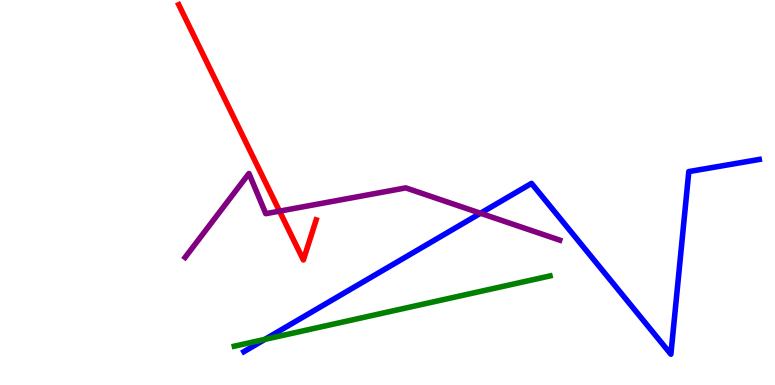[{'lines': ['blue', 'red'], 'intersections': []}, {'lines': ['green', 'red'], 'intersections': []}, {'lines': ['purple', 'red'], 'intersections': [{'x': 3.61, 'y': 4.52}]}, {'lines': ['blue', 'green'], 'intersections': [{'x': 3.42, 'y': 1.19}]}, {'lines': ['blue', 'purple'], 'intersections': [{'x': 6.2, 'y': 4.46}]}, {'lines': ['green', 'purple'], 'intersections': []}]